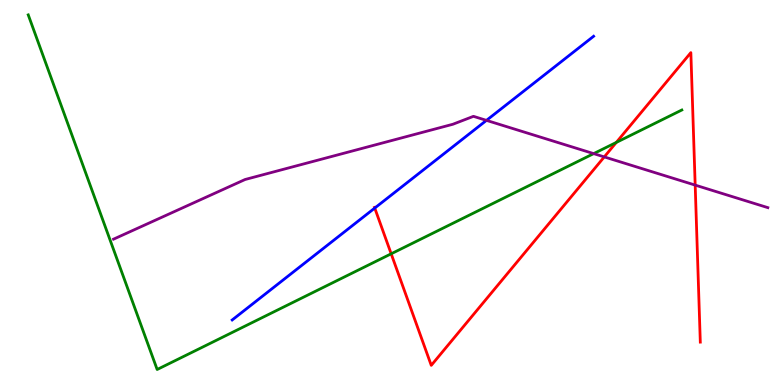[{'lines': ['blue', 'red'], 'intersections': [{'x': 4.84, 'y': 4.6}]}, {'lines': ['green', 'red'], 'intersections': [{'x': 5.05, 'y': 3.41}, {'x': 7.95, 'y': 6.3}]}, {'lines': ['purple', 'red'], 'intersections': [{'x': 7.8, 'y': 5.92}, {'x': 8.97, 'y': 5.19}]}, {'lines': ['blue', 'green'], 'intersections': []}, {'lines': ['blue', 'purple'], 'intersections': [{'x': 6.28, 'y': 6.87}]}, {'lines': ['green', 'purple'], 'intersections': [{'x': 7.66, 'y': 6.01}]}]